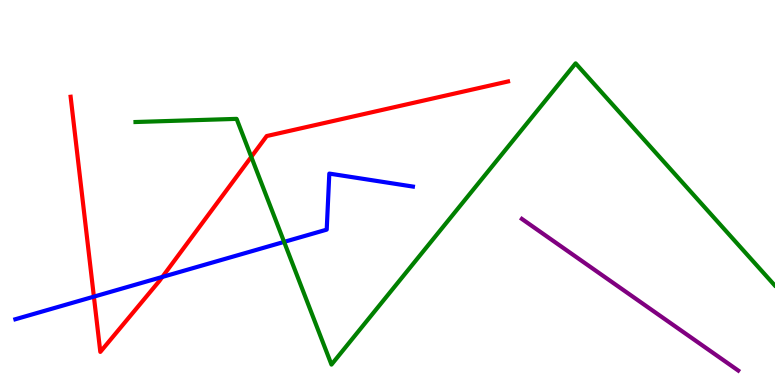[{'lines': ['blue', 'red'], 'intersections': [{'x': 1.21, 'y': 2.29}, {'x': 2.09, 'y': 2.81}]}, {'lines': ['green', 'red'], 'intersections': [{'x': 3.24, 'y': 5.93}]}, {'lines': ['purple', 'red'], 'intersections': []}, {'lines': ['blue', 'green'], 'intersections': [{'x': 3.67, 'y': 3.72}]}, {'lines': ['blue', 'purple'], 'intersections': []}, {'lines': ['green', 'purple'], 'intersections': []}]